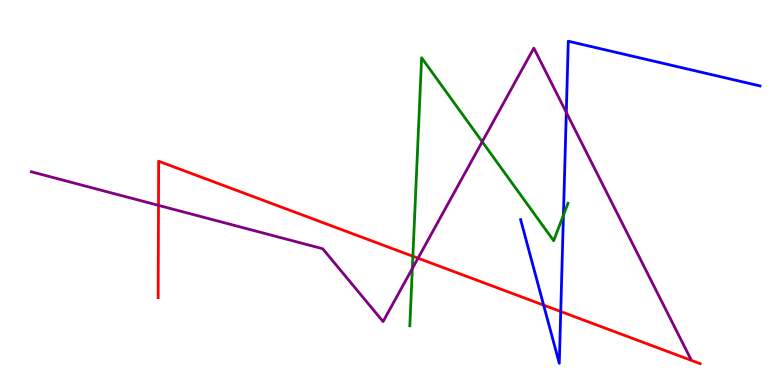[{'lines': ['blue', 'red'], 'intersections': [{'x': 7.01, 'y': 2.07}, {'x': 7.24, 'y': 1.91}]}, {'lines': ['green', 'red'], 'intersections': [{'x': 5.33, 'y': 3.34}]}, {'lines': ['purple', 'red'], 'intersections': [{'x': 2.05, 'y': 4.67}, {'x': 5.39, 'y': 3.29}]}, {'lines': ['blue', 'green'], 'intersections': [{'x': 7.27, 'y': 4.41}]}, {'lines': ['blue', 'purple'], 'intersections': [{'x': 7.31, 'y': 7.08}]}, {'lines': ['green', 'purple'], 'intersections': [{'x': 5.32, 'y': 3.03}, {'x': 6.22, 'y': 6.32}]}]